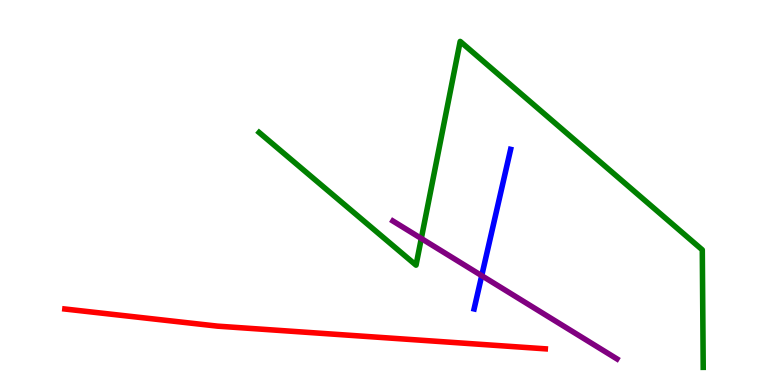[{'lines': ['blue', 'red'], 'intersections': []}, {'lines': ['green', 'red'], 'intersections': []}, {'lines': ['purple', 'red'], 'intersections': []}, {'lines': ['blue', 'green'], 'intersections': []}, {'lines': ['blue', 'purple'], 'intersections': [{'x': 6.22, 'y': 2.84}]}, {'lines': ['green', 'purple'], 'intersections': [{'x': 5.44, 'y': 3.81}]}]